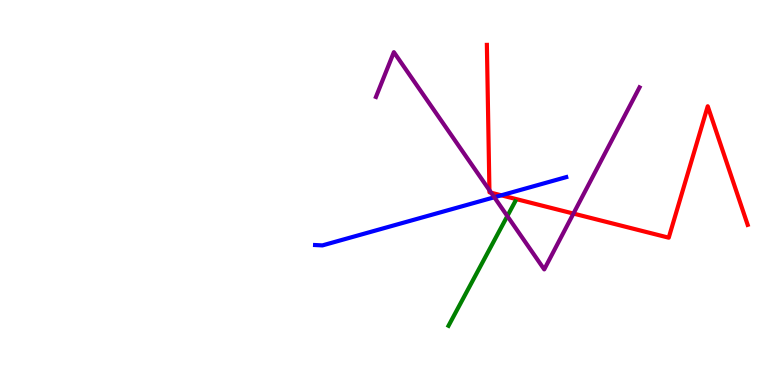[{'lines': ['blue', 'red'], 'intersections': [{'x': 6.47, 'y': 4.93}]}, {'lines': ['green', 'red'], 'intersections': []}, {'lines': ['purple', 'red'], 'intersections': [{'x': 6.32, 'y': 5.06}, {'x': 6.34, 'y': 4.99}, {'x': 7.4, 'y': 4.45}]}, {'lines': ['blue', 'green'], 'intersections': []}, {'lines': ['blue', 'purple'], 'intersections': [{'x': 6.38, 'y': 4.88}]}, {'lines': ['green', 'purple'], 'intersections': [{'x': 6.55, 'y': 4.39}]}]